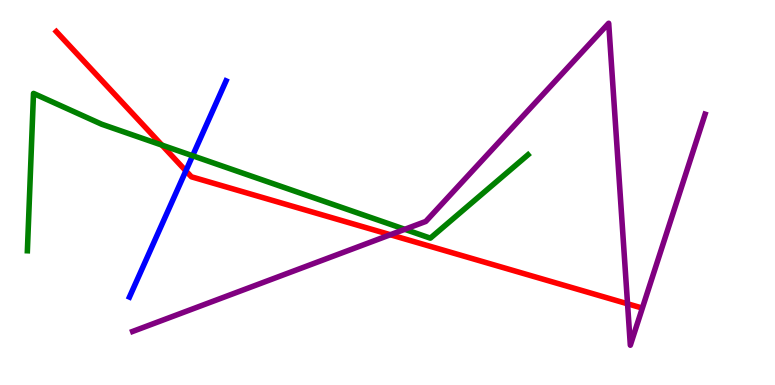[{'lines': ['blue', 'red'], 'intersections': [{'x': 2.4, 'y': 5.56}]}, {'lines': ['green', 'red'], 'intersections': [{'x': 2.09, 'y': 6.23}]}, {'lines': ['purple', 'red'], 'intersections': [{'x': 5.04, 'y': 3.9}, {'x': 8.1, 'y': 2.11}]}, {'lines': ['blue', 'green'], 'intersections': [{'x': 2.49, 'y': 5.95}]}, {'lines': ['blue', 'purple'], 'intersections': []}, {'lines': ['green', 'purple'], 'intersections': [{'x': 5.22, 'y': 4.04}]}]